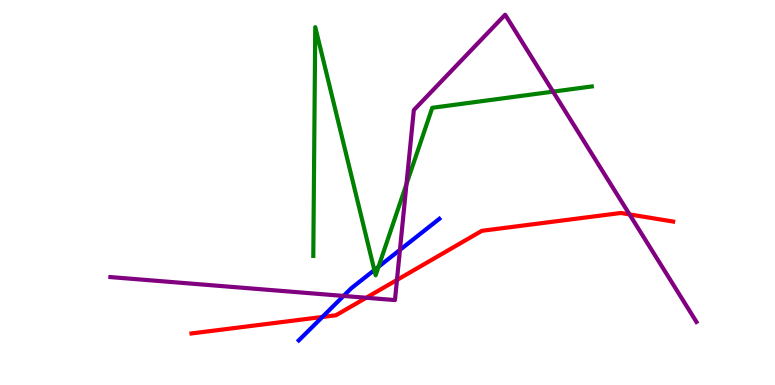[{'lines': ['blue', 'red'], 'intersections': [{'x': 4.16, 'y': 1.77}]}, {'lines': ['green', 'red'], 'intersections': []}, {'lines': ['purple', 'red'], 'intersections': [{'x': 4.73, 'y': 2.27}, {'x': 5.12, 'y': 2.73}, {'x': 8.12, 'y': 4.43}]}, {'lines': ['blue', 'green'], 'intersections': [{'x': 4.83, 'y': 2.99}, {'x': 4.88, 'y': 3.07}]}, {'lines': ['blue', 'purple'], 'intersections': [{'x': 4.43, 'y': 2.31}, {'x': 5.16, 'y': 3.51}]}, {'lines': ['green', 'purple'], 'intersections': [{'x': 5.24, 'y': 5.22}, {'x': 7.14, 'y': 7.62}]}]